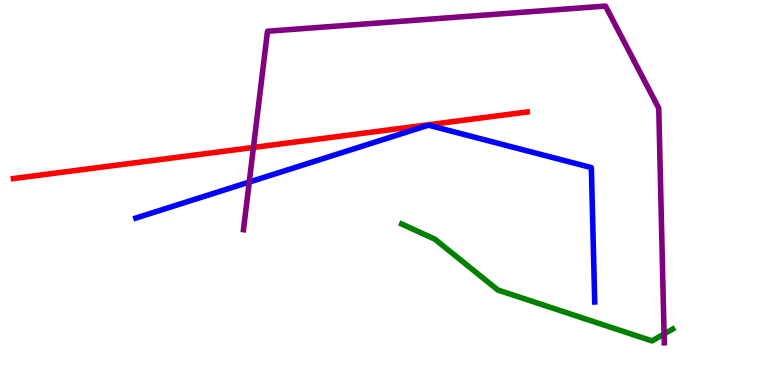[{'lines': ['blue', 'red'], 'intersections': []}, {'lines': ['green', 'red'], 'intersections': []}, {'lines': ['purple', 'red'], 'intersections': [{'x': 3.27, 'y': 6.17}]}, {'lines': ['blue', 'green'], 'intersections': []}, {'lines': ['blue', 'purple'], 'intersections': [{'x': 3.22, 'y': 5.27}]}, {'lines': ['green', 'purple'], 'intersections': [{'x': 8.57, 'y': 1.32}]}]